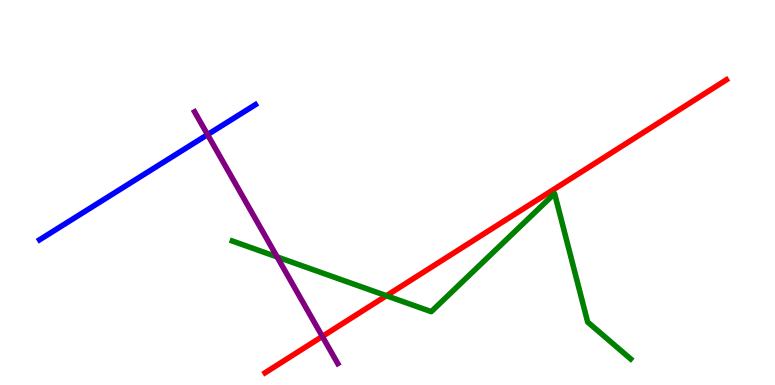[{'lines': ['blue', 'red'], 'intersections': []}, {'lines': ['green', 'red'], 'intersections': [{'x': 4.99, 'y': 2.32}]}, {'lines': ['purple', 'red'], 'intersections': [{'x': 4.16, 'y': 1.26}]}, {'lines': ['blue', 'green'], 'intersections': []}, {'lines': ['blue', 'purple'], 'intersections': [{'x': 2.68, 'y': 6.5}]}, {'lines': ['green', 'purple'], 'intersections': [{'x': 3.58, 'y': 3.33}]}]